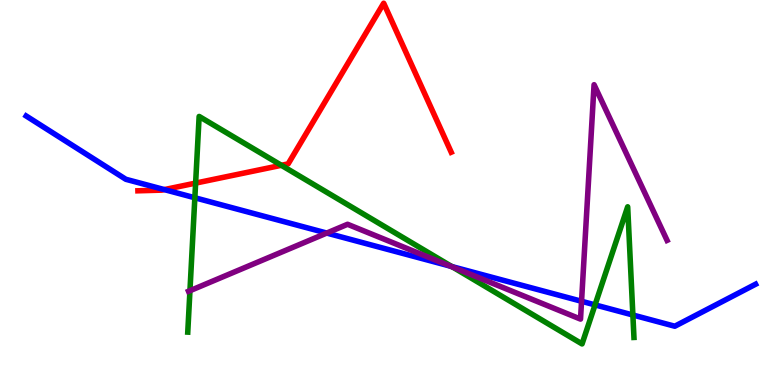[{'lines': ['blue', 'red'], 'intersections': [{'x': 2.12, 'y': 5.08}]}, {'lines': ['green', 'red'], 'intersections': [{'x': 2.52, 'y': 5.24}, {'x': 3.63, 'y': 5.71}]}, {'lines': ['purple', 'red'], 'intersections': []}, {'lines': ['blue', 'green'], 'intersections': [{'x': 2.51, 'y': 4.86}, {'x': 5.83, 'y': 3.08}, {'x': 7.68, 'y': 2.08}, {'x': 8.17, 'y': 1.82}]}, {'lines': ['blue', 'purple'], 'intersections': [{'x': 4.22, 'y': 3.95}, {'x': 5.81, 'y': 3.09}, {'x': 7.5, 'y': 2.17}]}, {'lines': ['green', 'purple'], 'intersections': [{'x': 2.45, 'y': 2.45}, {'x': 5.84, 'y': 3.06}]}]